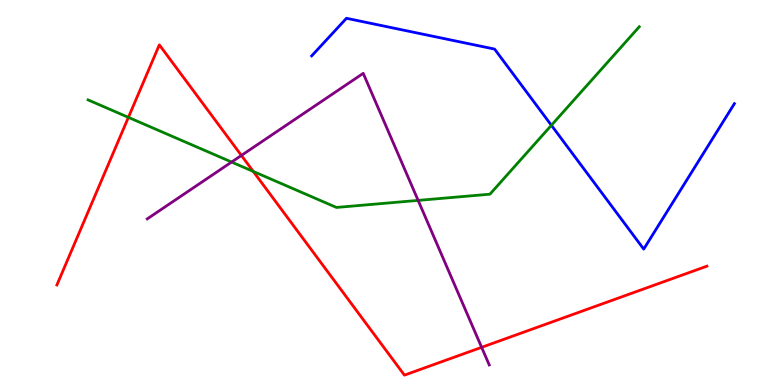[{'lines': ['blue', 'red'], 'intersections': []}, {'lines': ['green', 'red'], 'intersections': [{'x': 1.66, 'y': 6.95}, {'x': 3.27, 'y': 5.55}]}, {'lines': ['purple', 'red'], 'intersections': [{'x': 3.11, 'y': 5.96}, {'x': 6.21, 'y': 0.979}]}, {'lines': ['blue', 'green'], 'intersections': [{'x': 7.11, 'y': 6.75}]}, {'lines': ['blue', 'purple'], 'intersections': []}, {'lines': ['green', 'purple'], 'intersections': [{'x': 2.99, 'y': 5.79}, {'x': 5.4, 'y': 4.8}]}]